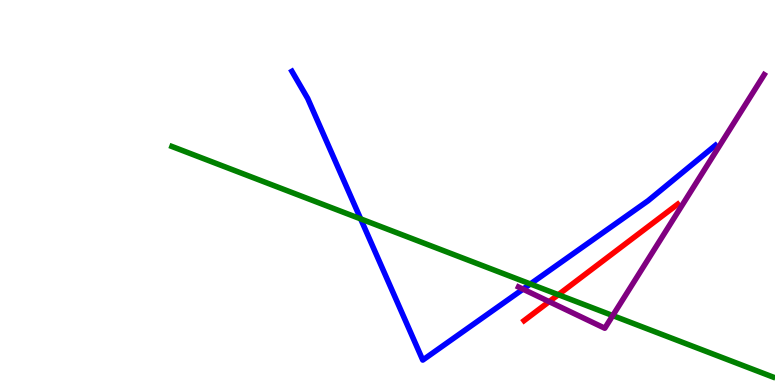[{'lines': ['blue', 'red'], 'intersections': []}, {'lines': ['green', 'red'], 'intersections': [{'x': 7.2, 'y': 2.35}]}, {'lines': ['purple', 'red'], 'intersections': [{'x': 7.09, 'y': 2.17}]}, {'lines': ['blue', 'green'], 'intersections': [{'x': 4.65, 'y': 4.31}, {'x': 6.84, 'y': 2.62}]}, {'lines': ['blue', 'purple'], 'intersections': [{'x': 6.75, 'y': 2.49}]}, {'lines': ['green', 'purple'], 'intersections': [{'x': 7.91, 'y': 1.8}]}]